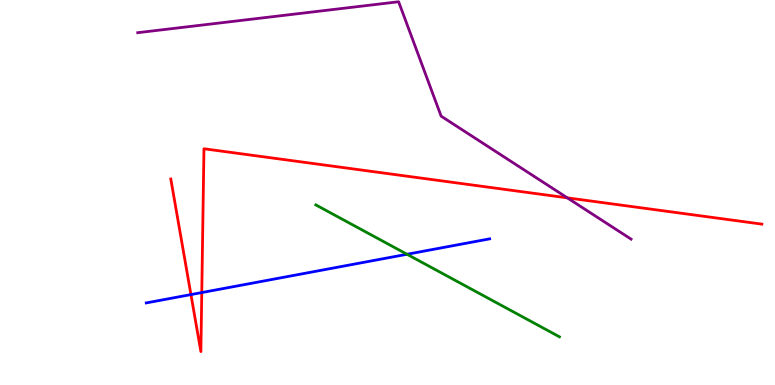[{'lines': ['blue', 'red'], 'intersections': [{'x': 2.46, 'y': 2.35}, {'x': 2.6, 'y': 2.4}]}, {'lines': ['green', 'red'], 'intersections': []}, {'lines': ['purple', 'red'], 'intersections': [{'x': 7.32, 'y': 4.86}]}, {'lines': ['blue', 'green'], 'intersections': [{'x': 5.25, 'y': 3.4}]}, {'lines': ['blue', 'purple'], 'intersections': []}, {'lines': ['green', 'purple'], 'intersections': []}]